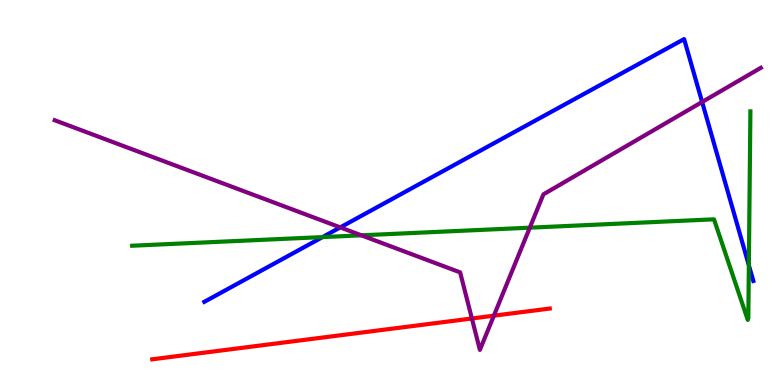[{'lines': ['blue', 'red'], 'intersections': []}, {'lines': ['green', 'red'], 'intersections': []}, {'lines': ['purple', 'red'], 'intersections': [{'x': 6.09, 'y': 1.73}, {'x': 6.37, 'y': 1.8}]}, {'lines': ['blue', 'green'], 'intersections': [{'x': 4.16, 'y': 3.84}, {'x': 9.66, 'y': 3.11}]}, {'lines': ['blue', 'purple'], 'intersections': [{'x': 4.39, 'y': 4.09}, {'x': 9.06, 'y': 7.35}]}, {'lines': ['green', 'purple'], 'intersections': [{'x': 4.66, 'y': 3.89}, {'x': 6.84, 'y': 4.09}]}]